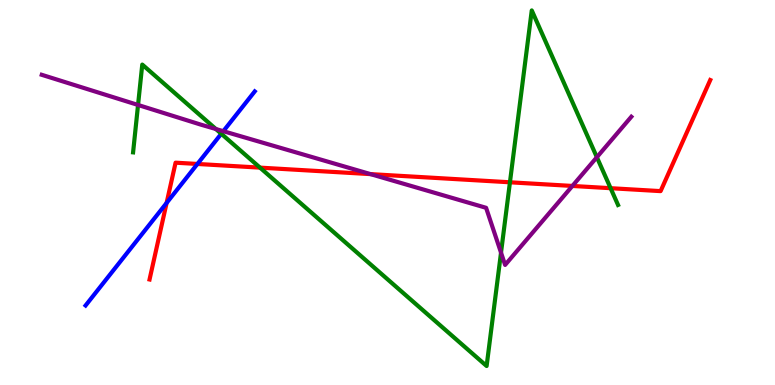[{'lines': ['blue', 'red'], 'intersections': [{'x': 2.15, 'y': 4.73}, {'x': 2.55, 'y': 5.74}]}, {'lines': ['green', 'red'], 'intersections': [{'x': 3.35, 'y': 5.65}, {'x': 6.58, 'y': 5.27}, {'x': 7.88, 'y': 5.11}]}, {'lines': ['purple', 'red'], 'intersections': [{'x': 4.78, 'y': 5.48}, {'x': 7.39, 'y': 5.17}]}, {'lines': ['blue', 'green'], 'intersections': [{'x': 2.86, 'y': 6.53}]}, {'lines': ['blue', 'purple'], 'intersections': [{'x': 2.88, 'y': 6.59}]}, {'lines': ['green', 'purple'], 'intersections': [{'x': 1.78, 'y': 7.27}, {'x': 2.79, 'y': 6.65}, {'x': 6.46, 'y': 3.44}, {'x': 7.7, 'y': 5.92}]}]